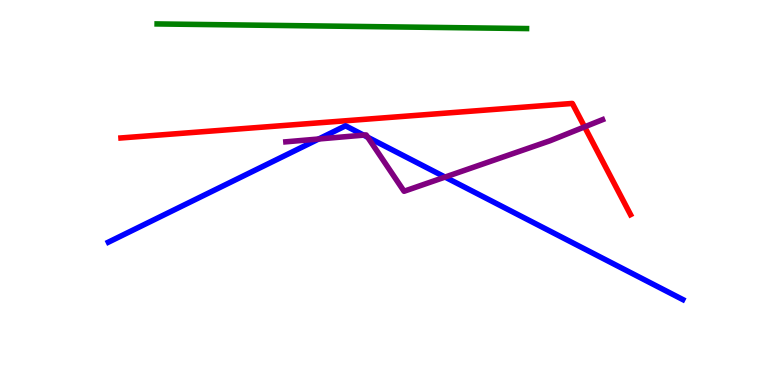[{'lines': ['blue', 'red'], 'intersections': []}, {'lines': ['green', 'red'], 'intersections': []}, {'lines': ['purple', 'red'], 'intersections': [{'x': 7.54, 'y': 6.7}]}, {'lines': ['blue', 'green'], 'intersections': []}, {'lines': ['blue', 'purple'], 'intersections': [{'x': 4.11, 'y': 6.39}, {'x': 4.69, 'y': 6.49}, {'x': 4.74, 'y': 6.44}, {'x': 5.74, 'y': 5.4}]}, {'lines': ['green', 'purple'], 'intersections': []}]